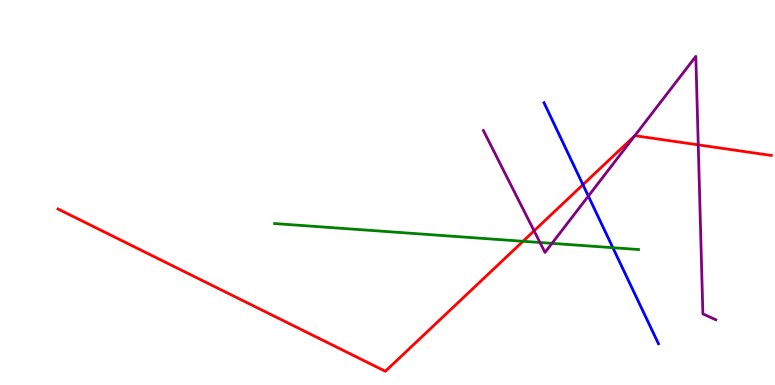[{'lines': ['blue', 'red'], 'intersections': [{'x': 7.52, 'y': 5.2}]}, {'lines': ['green', 'red'], 'intersections': [{'x': 6.75, 'y': 3.73}]}, {'lines': ['purple', 'red'], 'intersections': [{'x': 6.89, 'y': 4.0}, {'x': 8.19, 'y': 6.47}, {'x': 9.01, 'y': 6.24}]}, {'lines': ['blue', 'green'], 'intersections': [{'x': 7.91, 'y': 3.57}]}, {'lines': ['blue', 'purple'], 'intersections': [{'x': 7.59, 'y': 4.91}]}, {'lines': ['green', 'purple'], 'intersections': [{'x': 6.97, 'y': 3.7}, {'x': 7.12, 'y': 3.68}]}]